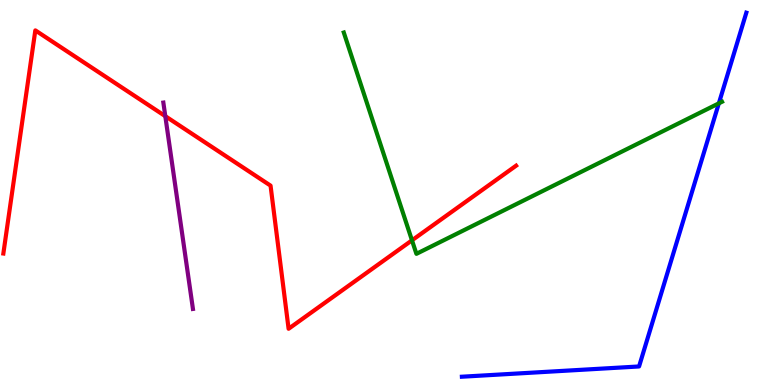[{'lines': ['blue', 'red'], 'intersections': []}, {'lines': ['green', 'red'], 'intersections': [{'x': 5.32, 'y': 3.76}]}, {'lines': ['purple', 'red'], 'intersections': [{'x': 2.13, 'y': 6.98}]}, {'lines': ['blue', 'green'], 'intersections': [{'x': 9.28, 'y': 7.32}]}, {'lines': ['blue', 'purple'], 'intersections': []}, {'lines': ['green', 'purple'], 'intersections': []}]